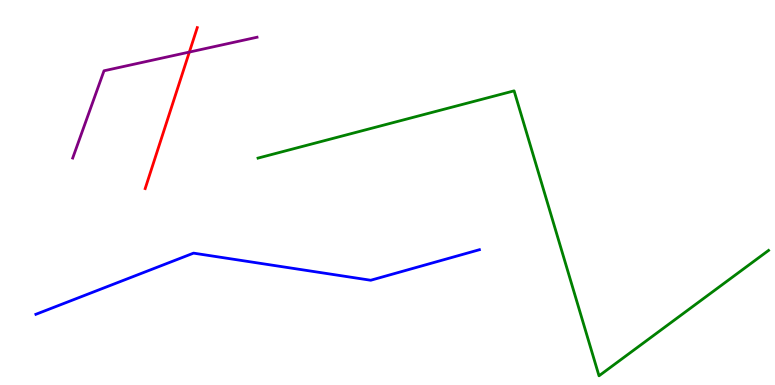[{'lines': ['blue', 'red'], 'intersections': []}, {'lines': ['green', 'red'], 'intersections': []}, {'lines': ['purple', 'red'], 'intersections': [{'x': 2.44, 'y': 8.65}]}, {'lines': ['blue', 'green'], 'intersections': []}, {'lines': ['blue', 'purple'], 'intersections': []}, {'lines': ['green', 'purple'], 'intersections': []}]